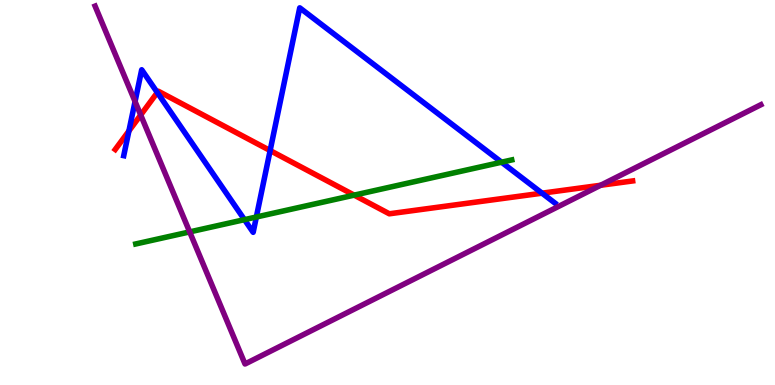[{'lines': ['blue', 'red'], 'intersections': [{'x': 1.66, 'y': 6.6}, {'x': 2.03, 'y': 7.6}, {'x': 3.49, 'y': 6.09}, {'x': 6.99, 'y': 4.98}]}, {'lines': ['green', 'red'], 'intersections': [{'x': 4.57, 'y': 4.93}]}, {'lines': ['purple', 'red'], 'intersections': [{'x': 1.82, 'y': 7.01}, {'x': 7.75, 'y': 5.19}]}, {'lines': ['blue', 'green'], 'intersections': [{'x': 3.15, 'y': 4.29}, {'x': 3.31, 'y': 4.36}, {'x': 6.47, 'y': 5.79}]}, {'lines': ['blue', 'purple'], 'intersections': [{'x': 1.74, 'y': 7.36}]}, {'lines': ['green', 'purple'], 'intersections': [{'x': 2.45, 'y': 3.98}]}]